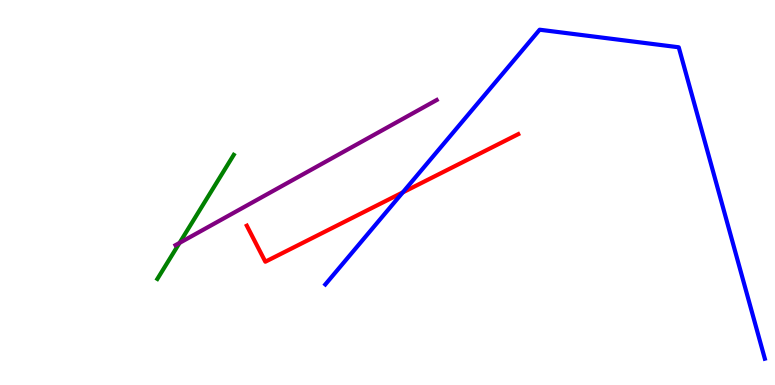[{'lines': ['blue', 'red'], 'intersections': [{'x': 5.2, 'y': 5.0}]}, {'lines': ['green', 'red'], 'intersections': []}, {'lines': ['purple', 'red'], 'intersections': []}, {'lines': ['blue', 'green'], 'intersections': []}, {'lines': ['blue', 'purple'], 'intersections': []}, {'lines': ['green', 'purple'], 'intersections': [{'x': 2.32, 'y': 3.69}]}]